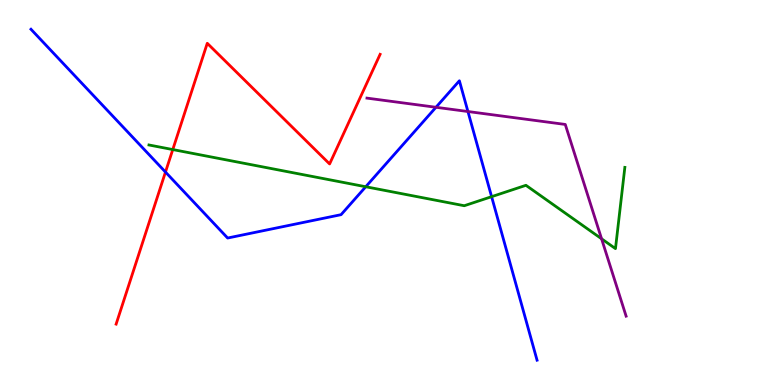[{'lines': ['blue', 'red'], 'intersections': [{'x': 2.14, 'y': 5.53}]}, {'lines': ['green', 'red'], 'intersections': [{'x': 2.23, 'y': 6.12}]}, {'lines': ['purple', 'red'], 'intersections': []}, {'lines': ['blue', 'green'], 'intersections': [{'x': 4.72, 'y': 5.15}, {'x': 6.34, 'y': 4.89}]}, {'lines': ['blue', 'purple'], 'intersections': [{'x': 5.63, 'y': 7.21}, {'x': 6.04, 'y': 7.1}]}, {'lines': ['green', 'purple'], 'intersections': [{'x': 7.76, 'y': 3.8}]}]